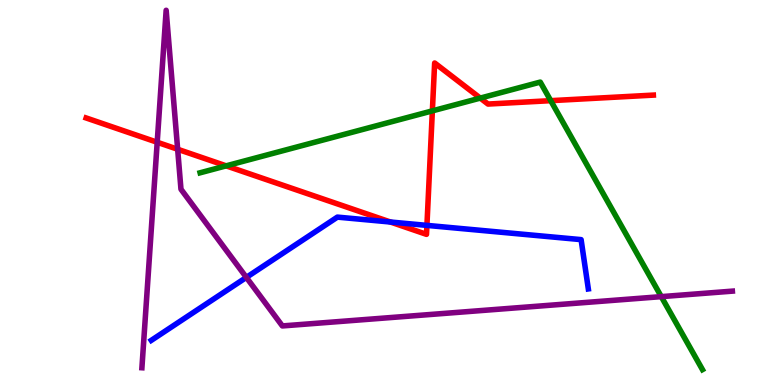[{'lines': ['blue', 'red'], 'intersections': [{'x': 5.04, 'y': 4.23}, {'x': 5.51, 'y': 4.15}]}, {'lines': ['green', 'red'], 'intersections': [{'x': 2.92, 'y': 5.69}, {'x': 5.58, 'y': 7.12}, {'x': 6.2, 'y': 7.45}, {'x': 7.11, 'y': 7.39}]}, {'lines': ['purple', 'red'], 'intersections': [{'x': 2.03, 'y': 6.3}, {'x': 2.29, 'y': 6.12}]}, {'lines': ['blue', 'green'], 'intersections': []}, {'lines': ['blue', 'purple'], 'intersections': [{'x': 3.18, 'y': 2.79}]}, {'lines': ['green', 'purple'], 'intersections': [{'x': 8.53, 'y': 2.3}]}]